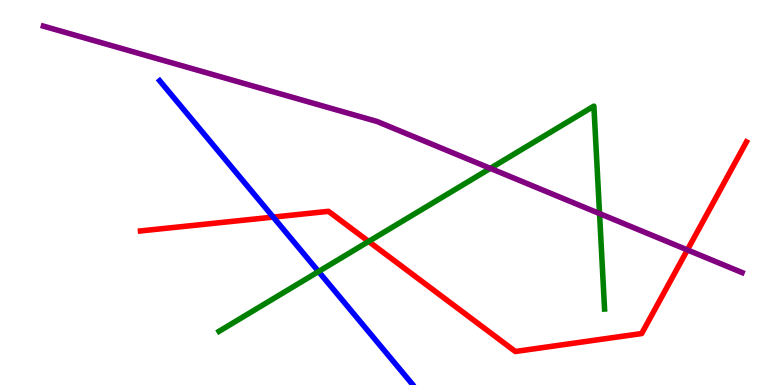[{'lines': ['blue', 'red'], 'intersections': [{'x': 3.53, 'y': 4.36}]}, {'lines': ['green', 'red'], 'intersections': [{'x': 4.76, 'y': 3.73}]}, {'lines': ['purple', 'red'], 'intersections': [{'x': 8.87, 'y': 3.51}]}, {'lines': ['blue', 'green'], 'intersections': [{'x': 4.11, 'y': 2.95}]}, {'lines': ['blue', 'purple'], 'intersections': []}, {'lines': ['green', 'purple'], 'intersections': [{'x': 6.33, 'y': 5.63}, {'x': 7.74, 'y': 4.45}]}]